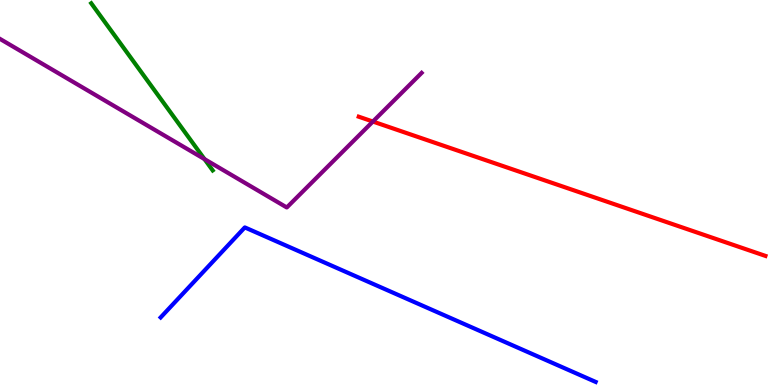[{'lines': ['blue', 'red'], 'intersections': []}, {'lines': ['green', 'red'], 'intersections': []}, {'lines': ['purple', 'red'], 'intersections': [{'x': 4.81, 'y': 6.84}]}, {'lines': ['blue', 'green'], 'intersections': []}, {'lines': ['blue', 'purple'], 'intersections': []}, {'lines': ['green', 'purple'], 'intersections': [{'x': 2.64, 'y': 5.87}]}]